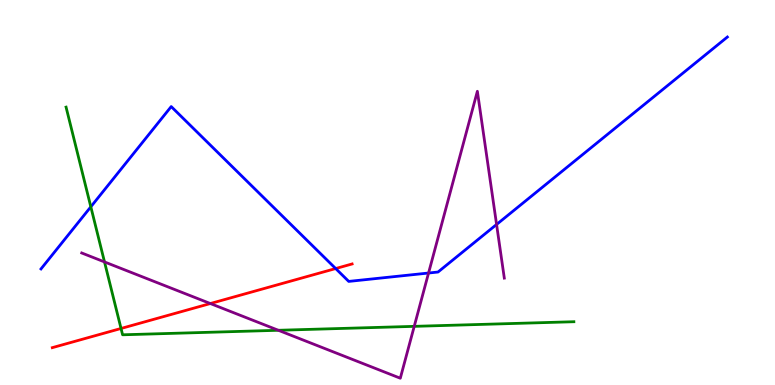[{'lines': ['blue', 'red'], 'intersections': [{'x': 4.33, 'y': 3.02}]}, {'lines': ['green', 'red'], 'intersections': [{'x': 1.56, 'y': 1.47}]}, {'lines': ['purple', 'red'], 'intersections': [{'x': 2.71, 'y': 2.12}]}, {'lines': ['blue', 'green'], 'intersections': [{'x': 1.17, 'y': 4.63}]}, {'lines': ['blue', 'purple'], 'intersections': [{'x': 5.53, 'y': 2.91}, {'x': 6.41, 'y': 4.17}]}, {'lines': ['green', 'purple'], 'intersections': [{'x': 1.35, 'y': 3.2}, {'x': 3.59, 'y': 1.42}, {'x': 5.34, 'y': 1.52}]}]